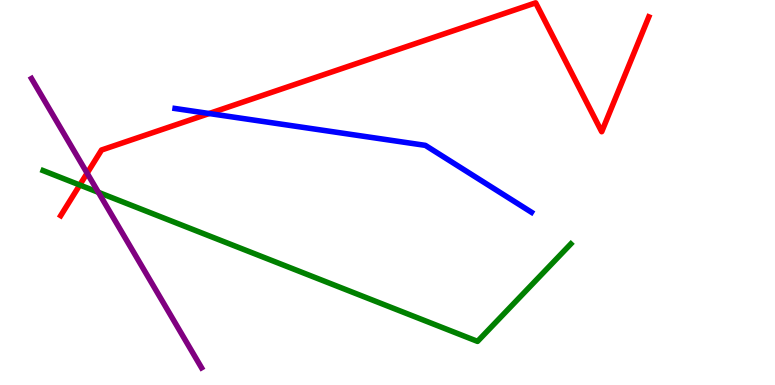[{'lines': ['blue', 'red'], 'intersections': [{'x': 2.7, 'y': 7.05}]}, {'lines': ['green', 'red'], 'intersections': [{'x': 1.03, 'y': 5.19}]}, {'lines': ['purple', 'red'], 'intersections': [{'x': 1.12, 'y': 5.5}]}, {'lines': ['blue', 'green'], 'intersections': []}, {'lines': ['blue', 'purple'], 'intersections': []}, {'lines': ['green', 'purple'], 'intersections': [{'x': 1.27, 'y': 5.0}]}]